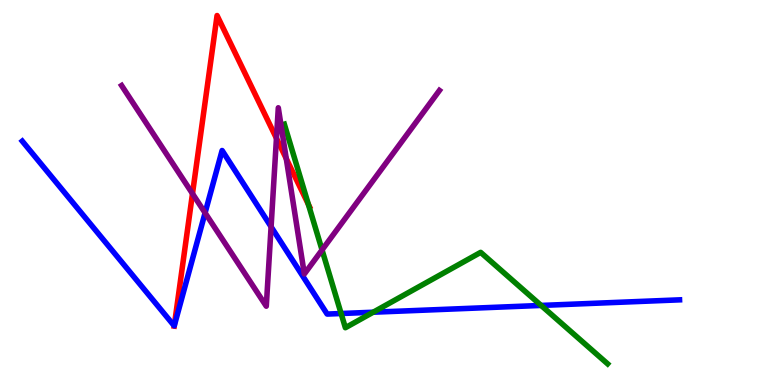[{'lines': ['blue', 'red'], 'intersections': [{'x': 2.25, 'y': 1.54}]}, {'lines': ['green', 'red'], 'intersections': [{'x': 3.98, 'y': 4.69}]}, {'lines': ['purple', 'red'], 'intersections': [{'x': 2.48, 'y': 4.97}, {'x': 3.57, 'y': 6.41}, {'x': 3.69, 'y': 5.88}]}, {'lines': ['blue', 'green'], 'intersections': [{'x': 4.4, 'y': 1.86}, {'x': 4.82, 'y': 1.89}, {'x': 6.98, 'y': 2.07}]}, {'lines': ['blue', 'purple'], 'intersections': [{'x': 2.65, 'y': 4.47}, {'x': 3.5, 'y': 4.11}]}, {'lines': ['green', 'purple'], 'intersections': [{'x': 4.16, 'y': 3.51}]}]